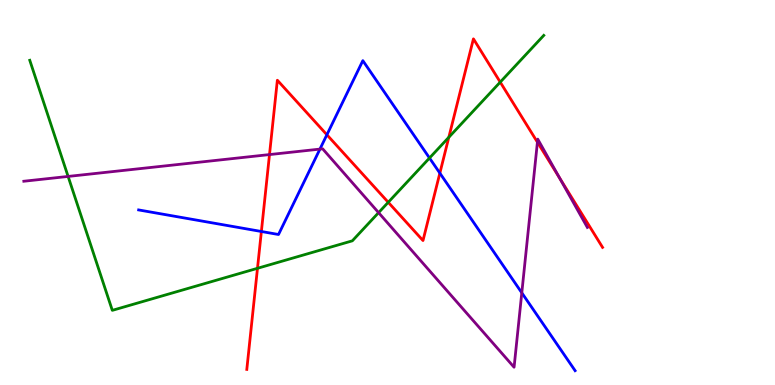[{'lines': ['blue', 'red'], 'intersections': [{'x': 3.37, 'y': 3.99}, {'x': 4.22, 'y': 6.5}, {'x': 5.68, 'y': 5.5}]}, {'lines': ['green', 'red'], 'intersections': [{'x': 3.32, 'y': 3.03}, {'x': 5.01, 'y': 4.75}, {'x': 5.79, 'y': 6.43}, {'x': 6.45, 'y': 7.87}]}, {'lines': ['purple', 'red'], 'intersections': [{'x': 3.48, 'y': 5.99}, {'x': 6.93, 'y': 6.31}, {'x': 7.22, 'y': 5.38}]}, {'lines': ['blue', 'green'], 'intersections': [{'x': 5.54, 'y': 5.9}]}, {'lines': ['blue', 'purple'], 'intersections': [{'x': 4.13, 'y': 6.13}, {'x': 6.73, 'y': 2.39}]}, {'lines': ['green', 'purple'], 'intersections': [{'x': 0.879, 'y': 5.42}, {'x': 4.89, 'y': 4.48}]}]